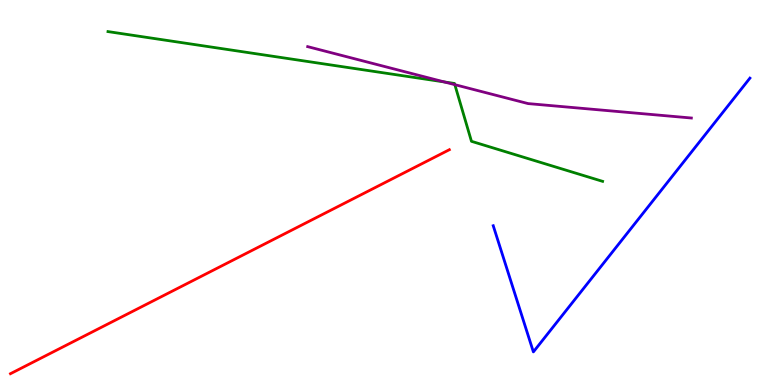[{'lines': ['blue', 'red'], 'intersections': []}, {'lines': ['green', 'red'], 'intersections': []}, {'lines': ['purple', 'red'], 'intersections': []}, {'lines': ['blue', 'green'], 'intersections': []}, {'lines': ['blue', 'purple'], 'intersections': []}, {'lines': ['green', 'purple'], 'intersections': [{'x': 5.73, 'y': 7.87}, {'x': 5.87, 'y': 7.8}]}]